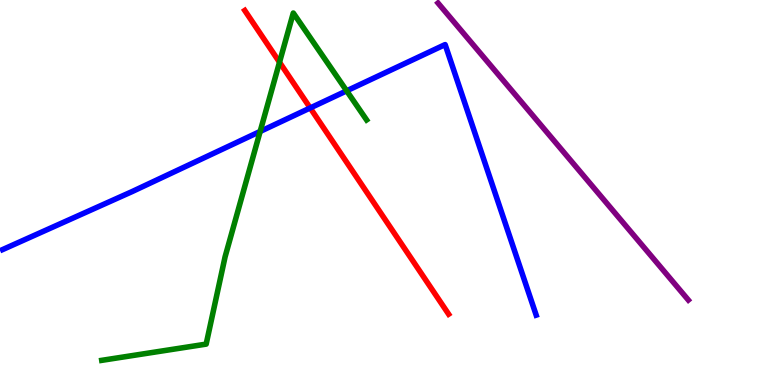[{'lines': ['blue', 'red'], 'intersections': [{'x': 4.0, 'y': 7.2}]}, {'lines': ['green', 'red'], 'intersections': [{'x': 3.61, 'y': 8.38}]}, {'lines': ['purple', 'red'], 'intersections': []}, {'lines': ['blue', 'green'], 'intersections': [{'x': 3.36, 'y': 6.59}, {'x': 4.47, 'y': 7.64}]}, {'lines': ['blue', 'purple'], 'intersections': []}, {'lines': ['green', 'purple'], 'intersections': []}]